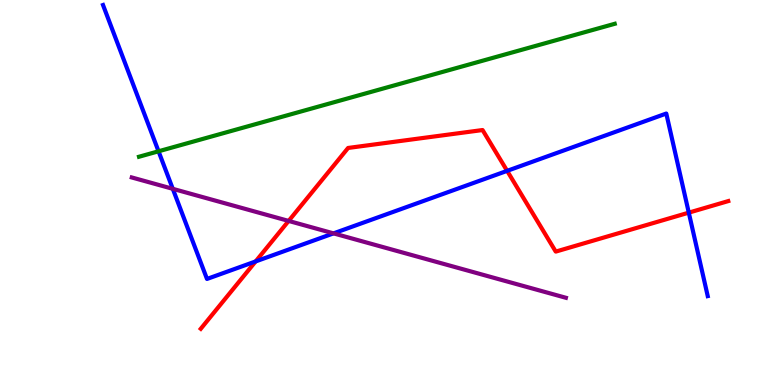[{'lines': ['blue', 'red'], 'intersections': [{'x': 3.3, 'y': 3.21}, {'x': 6.54, 'y': 5.56}, {'x': 8.89, 'y': 4.48}]}, {'lines': ['green', 'red'], 'intersections': []}, {'lines': ['purple', 'red'], 'intersections': [{'x': 3.72, 'y': 4.26}]}, {'lines': ['blue', 'green'], 'intersections': [{'x': 2.05, 'y': 6.07}]}, {'lines': ['blue', 'purple'], 'intersections': [{'x': 2.23, 'y': 5.1}, {'x': 4.3, 'y': 3.94}]}, {'lines': ['green', 'purple'], 'intersections': []}]